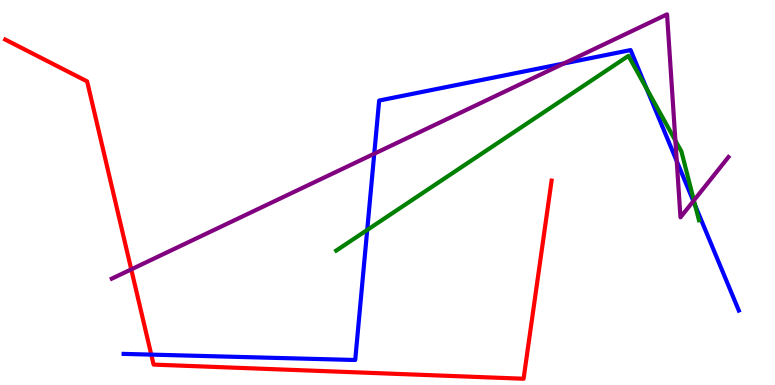[{'lines': ['blue', 'red'], 'intersections': [{'x': 1.95, 'y': 0.789}]}, {'lines': ['green', 'red'], 'intersections': []}, {'lines': ['purple', 'red'], 'intersections': [{'x': 1.69, 'y': 3.0}]}, {'lines': ['blue', 'green'], 'intersections': [{'x': 4.74, 'y': 4.03}, {'x': 8.34, 'y': 7.69}, {'x': 8.97, 'y': 4.66}]}, {'lines': ['blue', 'purple'], 'intersections': [{'x': 4.83, 'y': 6.01}, {'x': 7.28, 'y': 8.35}, {'x': 8.73, 'y': 5.81}, {'x': 8.95, 'y': 4.78}]}, {'lines': ['green', 'purple'], 'intersections': [{'x': 8.71, 'y': 6.35}, {'x': 8.95, 'y': 4.79}]}]